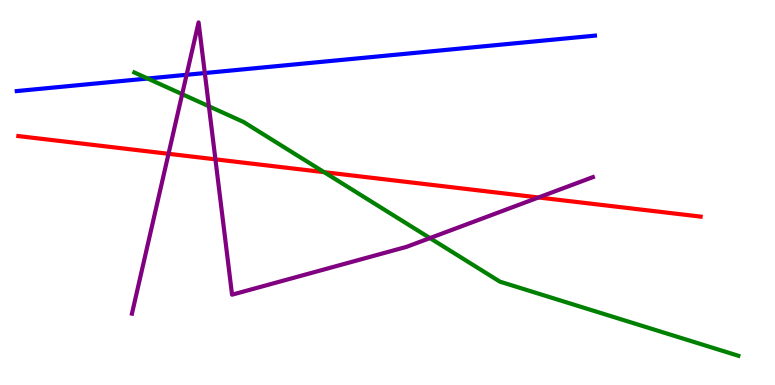[{'lines': ['blue', 'red'], 'intersections': []}, {'lines': ['green', 'red'], 'intersections': [{'x': 4.18, 'y': 5.53}]}, {'lines': ['purple', 'red'], 'intersections': [{'x': 2.17, 'y': 6.01}, {'x': 2.78, 'y': 5.86}, {'x': 6.95, 'y': 4.87}]}, {'lines': ['blue', 'green'], 'intersections': [{'x': 1.91, 'y': 7.96}]}, {'lines': ['blue', 'purple'], 'intersections': [{'x': 2.41, 'y': 8.06}, {'x': 2.64, 'y': 8.1}]}, {'lines': ['green', 'purple'], 'intersections': [{'x': 2.35, 'y': 7.55}, {'x': 2.7, 'y': 7.24}, {'x': 5.55, 'y': 3.82}]}]